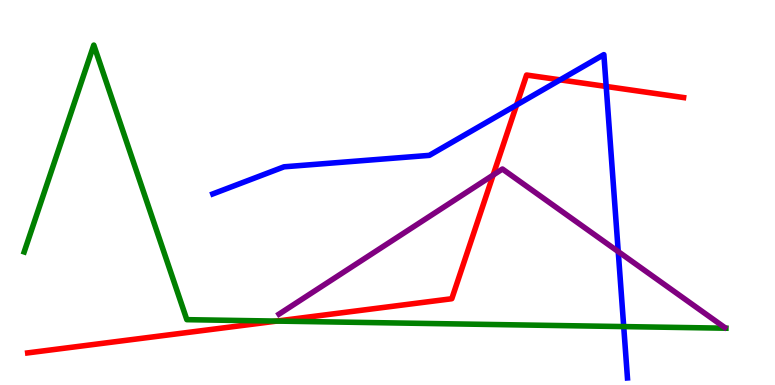[{'lines': ['blue', 'red'], 'intersections': [{'x': 6.67, 'y': 7.27}, {'x': 7.23, 'y': 7.93}, {'x': 7.82, 'y': 7.75}]}, {'lines': ['green', 'red'], 'intersections': [{'x': 3.57, 'y': 1.66}]}, {'lines': ['purple', 'red'], 'intersections': [{'x': 6.36, 'y': 5.45}]}, {'lines': ['blue', 'green'], 'intersections': [{'x': 8.05, 'y': 1.52}]}, {'lines': ['blue', 'purple'], 'intersections': [{'x': 7.98, 'y': 3.46}]}, {'lines': ['green', 'purple'], 'intersections': []}]